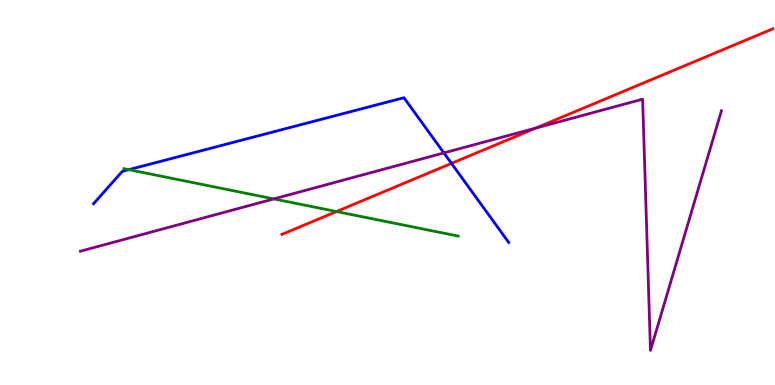[{'lines': ['blue', 'red'], 'intersections': [{'x': 5.83, 'y': 5.76}]}, {'lines': ['green', 'red'], 'intersections': [{'x': 4.34, 'y': 4.51}]}, {'lines': ['purple', 'red'], 'intersections': [{'x': 6.91, 'y': 6.67}]}, {'lines': ['blue', 'green'], 'intersections': [{'x': 1.66, 'y': 5.59}]}, {'lines': ['blue', 'purple'], 'intersections': [{'x': 5.73, 'y': 6.03}]}, {'lines': ['green', 'purple'], 'intersections': [{'x': 3.53, 'y': 4.83}]}]